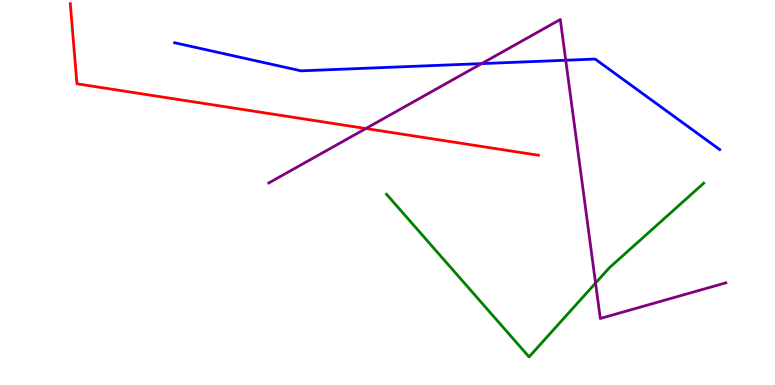[{'lines': ['blue', 'red'], 'intersections': []}, {'lines': ['green', 'red'], 'intersections': []}, {'lines': ['purple', 'red'], 'intersections': [{'x': 4.72, 'y': 6.66}]}, {'lines': ['blue', 'green'], 'intersections': []}, {'lines': ['blue', 'purple'], 'intersections': [{'x': 6.21, 'y': 8.35}, {'x': 7.3, 'y': 8.44}]}, {'lines': ['green', 'purple'], 'intersections': [{'x': 7.68, 'y': 2.65}]}]